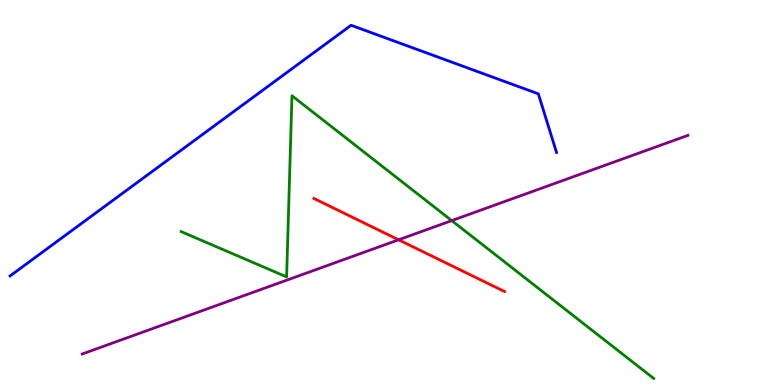[{'lines': ['blue', 'red'], 'intersections': []}, {'lines': ['green', 'red'], 'intersections': []}, {'lines': ['purple', 'red'], 'intersections': [{'x': 5.14, 'y': 3.77}]}, {'lines': ['blue', 'green'], 'intersections': []}, {'lines': ['blue', 'purple'], 'intersections': []}, {'lines': ['green', 'purple'], 'intersections': [{'x': 5.83, 'y': 4.27}]}]